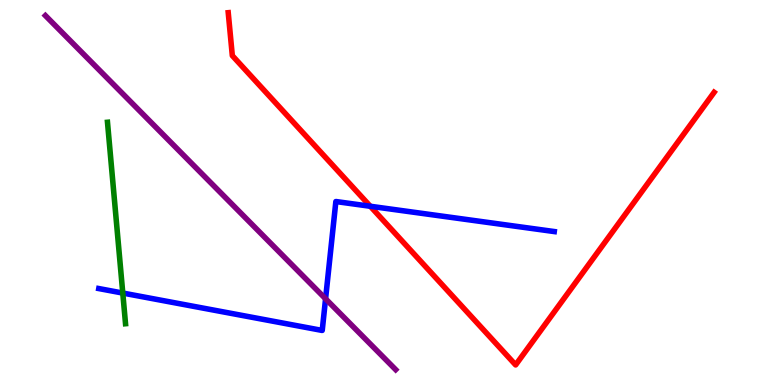[{'lines': ['blue', 'red'], 'intersections': [{'x': 4.78, 'y': 4.64}]}, {'lines': ['green', 'red'], 'intersections': []}, {'lines': ['purple', 'red'], 'intersections': []}, {'lines': ['blue', 'green'], 'intersections': [{'x': 1.58, 'y': 2.39}]}, {'lines': ['blue', 'purple'], 'intersections': [{'x': 4.2, 'y': 2.24}]}, {'lines': ['green', 'purple'], 'intersections': []}]